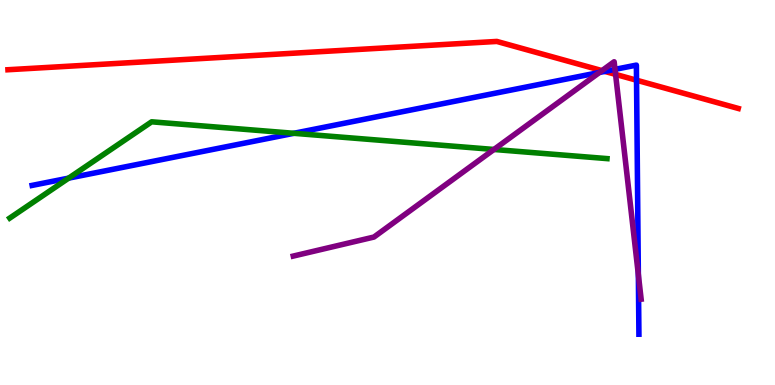[{'lines': ['blue', 'red'], 'intersections': [{'x': 7.8, 'y': 8.15}, {'x': 8.21, 'y': 7.92}]}, {'lines': ['green', 'red'], 'intersections': []}, {'lines': ['purple', 'red'], 'intersections': [{'x': 7.77, 'y': 8.17}, {'x': 7.94, 'y': 8.07}]}, {'lines': ['blue', 'green'], 'intersections': [{'x': 0.886, 'y': 5.37}, {'x': 3.79, 'y': 6.54}]}, {'lines': ['blue', 'purple'], 'intersections': [{'x': 7.74, 'y': 8.12}, {'x': 7.94, 'y': 8.2}, {'x': 8.24, 'y': 2.86}]}, {'lines': ['green', 'purple'], 'intersections': [{'x': 6.37, 'y': 6.12}]}]